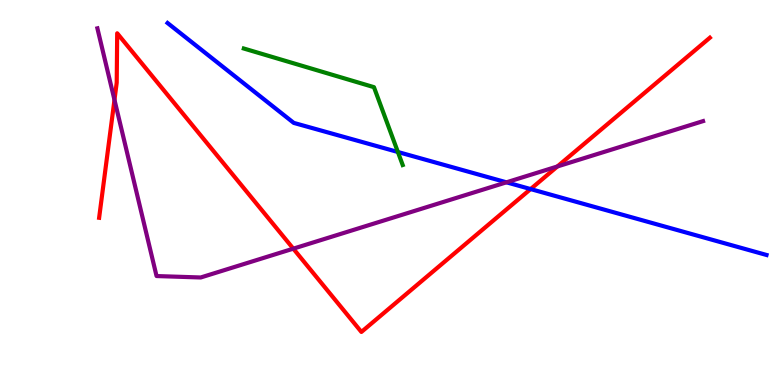[{'lines': ['blue', 'red'], 'intersections': [{'x': 6.85, 'y': 5.09}]}, {'lines': ['green', 'red'], 'intersections': []}, {'lines': ['purple', 'red'], 'intersections': [{'x': 1.48, 'y': 7.41}, {'x': 3.78, 'y': 3.54}, {'x': 7.19, 'y': 5.68}]}, {'lines': ['blue', 'green'], 'intersections': [{'x': 5.13, 'y': 6.05}]}, {'lines': ['blue', 'purple'], 'intersections': [{'x': 6.53, 'y': 5.26}]}, {'lines': ['green', 'purple'], 'intersections': []}]